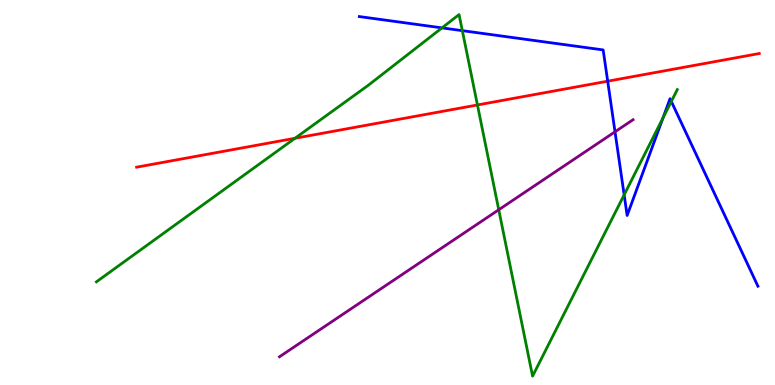[{'lines': ['blue', 'red'], 'intersections': [{'x': 7.84, 'y': 7.89}]}, {'lines': ['green', 'red'], 'intersections': [{'x': 3.81, 'y': 6.41}, {'x': 6.16, 'y': 7.27}]}, {'lines': ['purple', 'red'], 'intersections': []}, {'lines': ['blue', 'green'], 'intersections': [{'x': 5.7, 'y': 9.28}, {'x': 5.97, 'y': 9.2}, {'x': 8.05, 'y': 4.94}, {'x': 8.55, 'y': 6.93}, {'x': 8.66, 'y': 7.37}]}, {'lines': ['blue', 'purple'], 'intersections': [{'x': 7.94, 'y': 6.58}]}, {'lines': ['green', 'purple'], 'intersections': [{'x': 6.44, 'y': 4.55}]}]